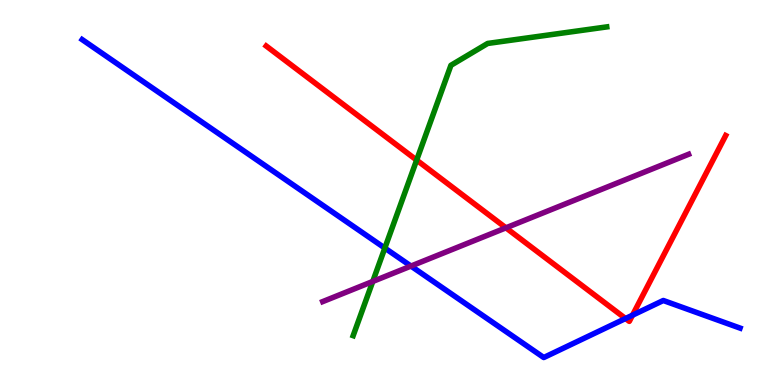[{'lines': ['blue', 'red'], 'intersections': [{'x': 8.07, 'y': 1.73}, {'x': 8.16, 'y': 1.81}]}, {'lines': ['green', 'red'], 'intersections': [{'x': 5.38, 'y': 5.84}]}, {'lines': ['purple', 'red'], 'intersections': [{'x': 6.53, 'y': 4.08}]}, {'lines': ['blue', 'green'], 'intersections': [{'x': 4.97, 'y': 3.56}]}, {'lines': ['blue', 'purple'], 'intersections': [{'x': 5.3, 'y': 3.09}]}, {'lines': ['green', 'purple'], 'intersections': [{'x': 4.81, 'y': 2.69}]}]